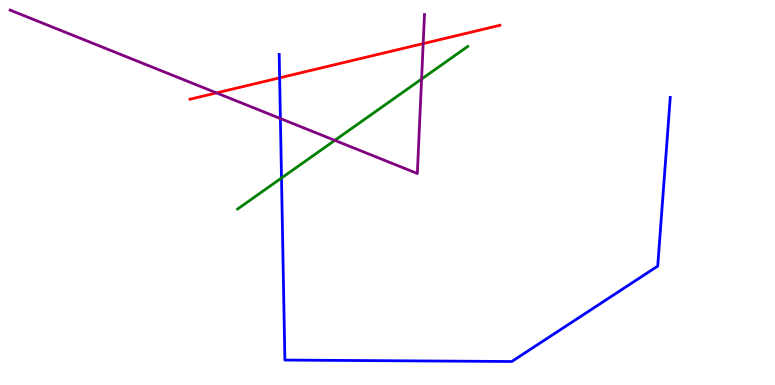[{'lines': ['blue', 'red'], 'intersections': [{'x': 3.61, 'y': 7.98}]}, {'lines': ['green', 'red'], 'intersections': []}, {'lines': ['purple', 'red'], 'intersections': [{'x': 2.79, 'y': 7.59}, {'x': 5.46, 'y': 8.87}]}, {'lines': ['blue', 'green'], 'intersections': [{'x': 3.63, 'y': 5.38}]}, {'lines': ['blue', 'purple'], 'intersections': [{'x': 3.62, 'y': 6.92}]}, {'lines': ['green', 'purple'], 'intersections': [{'x': 4.32, 'y': 6.35}, {'x': 5.44, 'y': 7.95}]}]